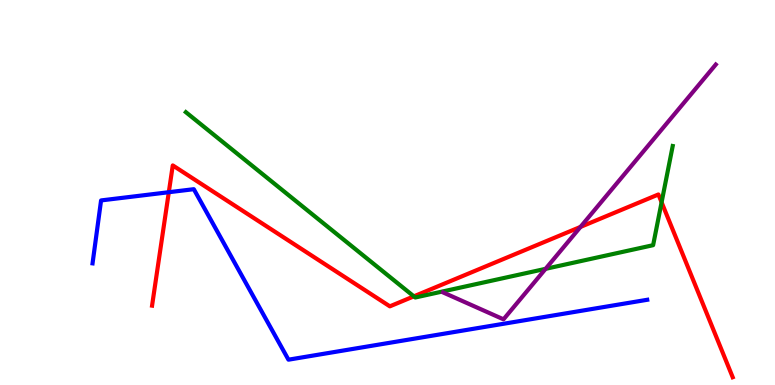[{'lines': ['blue', 'red'], 'intersections': [{'x': 2.18, 'y': 5.01}]}, {'lines': ['green', 'red'], 'intersections': [{'x': 5.34, 'y': 2.3}, {'x': 8.54, 'y': 4.75}]}, {'lines': ['purple', 'red'], 'intersections': [{'x': 7.49, 'y': 4.11}]}, {'lines': ['blue', 'green'], 'intersections': []}, {'lines': ['blue', 'purple'], 'intersections': []}, {'lines': ['green', 'purple'], 'intersections': [{'x': 7.04, 'y': 3.02}]}]